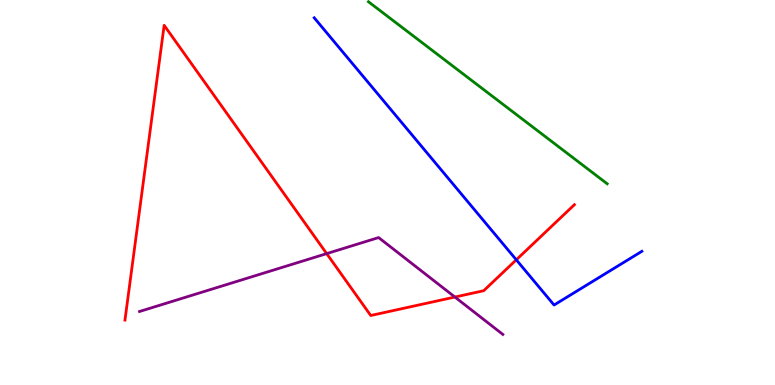[{'lines': ['blue', 'red'], 'intersections': [{'x': 6.66, 'y': 3.25}]}, {'lines': ['green', 'red'], 'intersections': []}, {'lines': ['purple', 'red'], 'intersections': [{'x': 4.22, 'y': 3.41}, {'x': 5.87, 'y': 2.28}]}, {'lines': ['blue', 'green'], 'intersections': []}, {'lines': ['blue', 'purple'], 'intersections': []}, {'lines': ['green', 'purple'], 'intersections': []}]